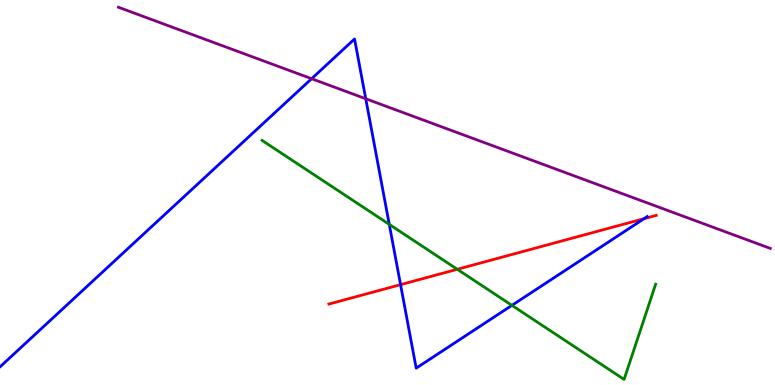[{'lines': ['blue', 'red'], 'intersections': [{'x': 5.17, 'y': 2.61}, {'x': 8.31, 'y': 4.32}]}, {'lines': ['green', 'red'], 'intersections': [{'x': 5.9, 'y': 3.01}]}, {'lines': ['purple', 'red'], 'intersections': []}, {'lines': ['blue', 'green'], 'intersections': [{'x': 5.02, 'y': 4.17}, {'x': 6.61, 'y': 2.07}]}, {'lines': ['blue', 'purple'], 'intersections': [{'x': 4.02, 'y': 7.96}, {'x': 4.72, 'y': 7.44}]}, {'lines': ['green', 'purple'], 'intersections': []}]